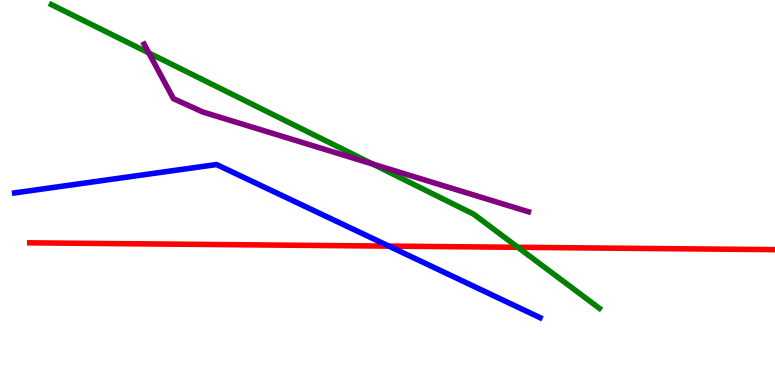[{'lines': ['blue', 'red'], 'intersections': [{'x': 5.02, 'y': 3.61}]}, {'lines': ['green', 'red'], 'intersections': [{'x': 6.68, 'y': 3.58}]}, {'lines': ['purple', 'red'], 'intersections': []}, {'lines': ['blue', 'green'], 'intersections': []}, {'lines': ['blue', 'purple'], 'intersections': []}, {'lines': ['green', 'purple'], 'intersections': [{'x': 1.92, 'y': 8.63}, {'x': 4.81, 'y': 5.74}]}]